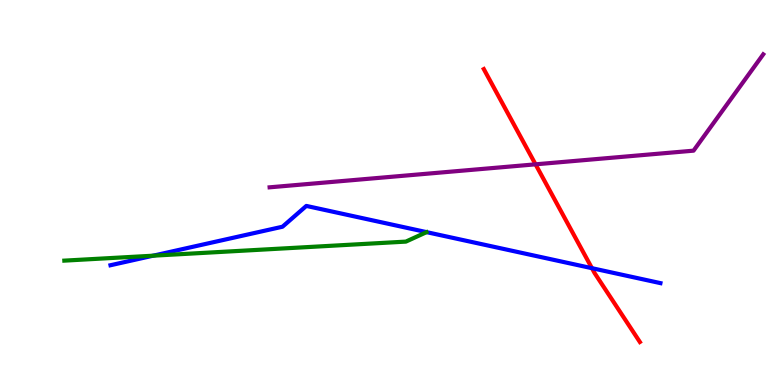[{'lines': ['blue', 'red'], 'intersections': [{'x': 7.64, 'y': 3.03}]}, {'lines': ['green', 'red'], 'intersections': []}, {'lines': ['purple', 'red'], 'intersections': [{'x': 6.91, 'y': 5.73}]}, {'lines': ['blue', 'green'], 'intersections': [{'x': 1.98, 'y': 3.36}]}, {'lines': ['blue', 'purple'], 'intersections': []}, {'lines': ['green', 'purple'], 'intersections': []}]